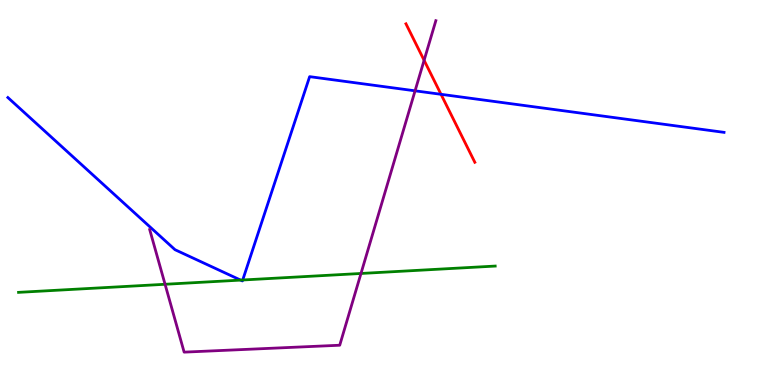[{'lines': ['blue', 'red'], 'intersections': [{'x': 5.69, 'y': 7.55}]}, {'lines': ['green', 'red'], 'intersections': []}, {'lines': ['purple', 'red'], 'intersections': [{'x': 5.47, 'y': 8.43}]}, {'lines': ['blue', 'green'], 'intersections': [{'x': 3.1, 'y': 2.72}, {'x': 3.13, 'y': 2.73}]}, {'lines': ['blue', 'purple'], 'intersections': [{'x': 5.36, 'y': 7.64}]}, {'lines': ['green', 'purple'], 'intersections': [{'x': 2.13, 'y': 2.62}, {'x': 4.66, 'y': 2.9}]}]